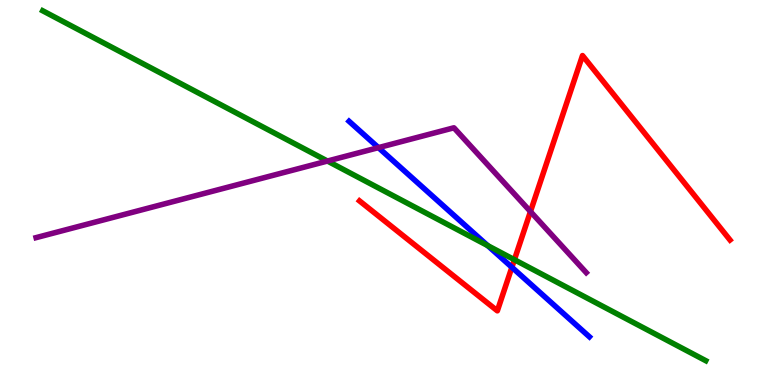[{'lines': ['blue', 'red'], 'intersections': [{'x': 6.6, 'y': 3.06}]}, {'lines': ['green', 'red'], 'intersections': [{'x': 6.64, 'y': 3.25}]}, {'lines': ['purple', 'red'], 'intersections': [{'x': 6.84, 'y': 4.5}]}, {'lines': ['blue', 'green'], 'intersections': [{'x': 6.29, 'y': 3.62}]}, {'lines': ['blue', 'purple'], 'intersections': [{'x': 4.88, 'y': 6.17}]}, {'lines': ['green', 'purple'], 'intersections': [{'x': 4.23, 'y': 5.82}]}]